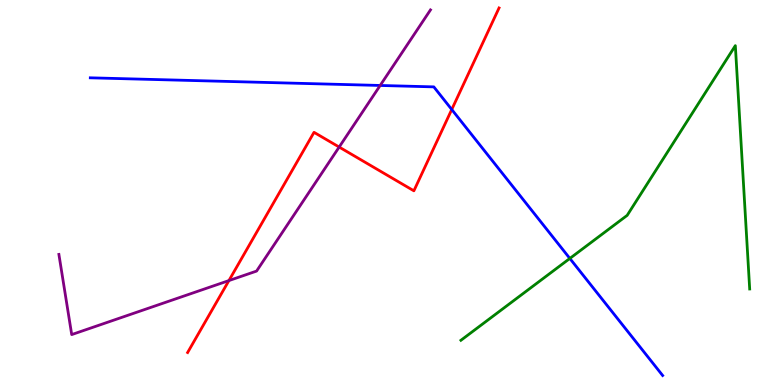[{'lines': ['blue', 'red'], 'intersections': [{'x': 5.83, 'y': 7.16}]}, {'lines': ['green', 'red'], 'intersections': []}, {'lines': ['purple', 'red'], 'intersections': [{'x': 2.95, 'y': 2.71}, {'x': 4.38, 'y': 6.18}]}, {'lines': ['blue', 'green'], 'intersections': [{'x': 7.35, 'y': 3.29}]}, {'lines': ['blue', 'purple'], 'intersections': [{'x': 4.91, 'y': 7.78}]}, {'lines': ['green', 'purple'], 'intersections': []}]